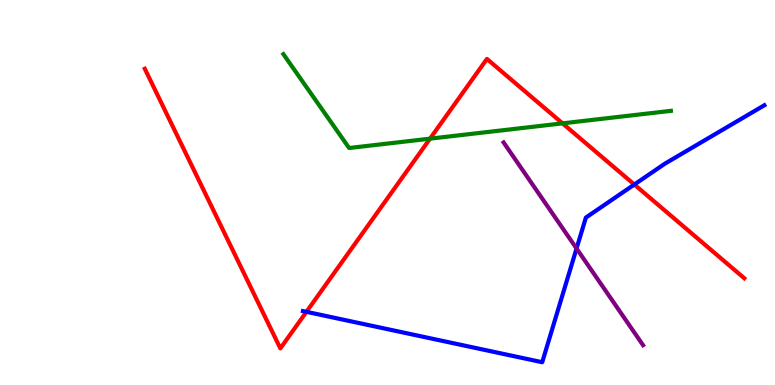[{'lines': ['blue', 'red'], 'intersections': [{'x': 3.95, 'y': 1.9}, {'x': 8.18, 'y': 5.21}]}, {'lines': ['green', 'red'], 'intersections': [{'x': 5.55, 'y': 6.4}, {'x': 7.26, 'y': 6.8}]}, {'lines': ['purple', 'red'], 'intersections': []}, {'lines': ['blue', 'green'], 'intersections': []}, {'lines': ['blue', 'purple'], 'intersections': [{'x': 7.44, 'y': 3.55}]}, {'lines': ['green', 'purple'], 'intersections': []}]